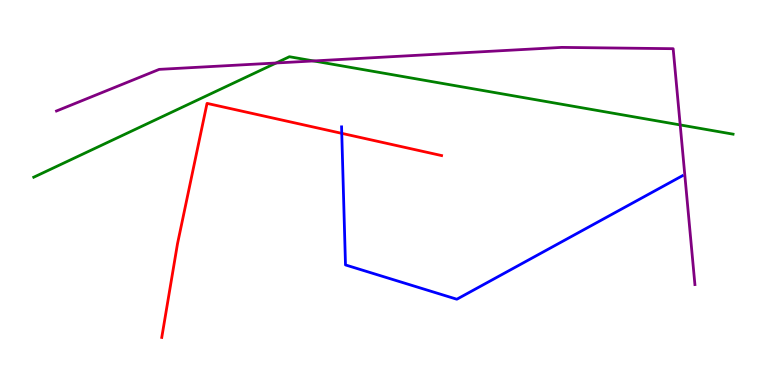[{'lines': ['blue', 'red'], 'intersections': [{'x': 4.41, 'y': 6.54}]}, {'lines': ['green', 'red'], 'intersections': []}, {'lines': ['purple', 'red'], 'intersections': []}, {'lines': ['blue', 'green'], 'intersections': []}, {'lines': ['blue', 'purple'], 'intersections': []}, {'lines': ['green', 'purple'], 'intersections': [{'x': 3.56, 'y': 8.36}, {'x': 4.05, 'y': 8.42}, {'x': 8.78, 'y': 6.76}]}]